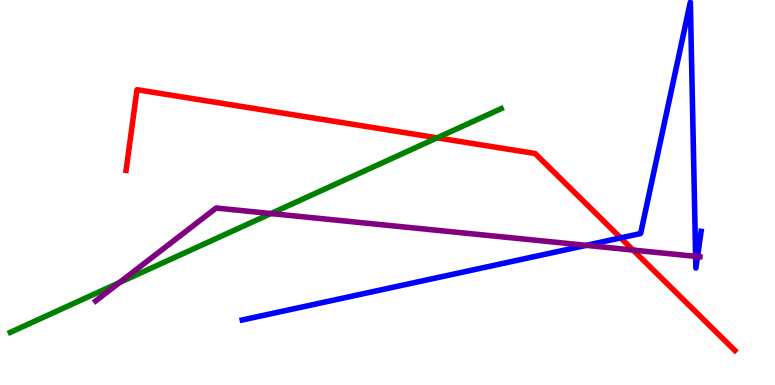[{'lines': ['blue', 'red'], 'intersections': [{'x': 8.01, 'y': 3.82}]}, {'lines': ['green', 'red'], 'intersections': [{'x': 5.64, 'y': 6.42}]}, {'lines': ['purple', 'red'], 'intersections': [{'x': 8.17, 'y': 3.5}]}, {'lines': ['blue', 'green'], 'intersections': []}, {'lines': ['blue', 'purple'], 'intersections': [{'x': 7.56, 'y': 3.63}, {'x': 8.98, 'y': 3.34}, {'x': 9.0, 'y': 3.34}]}, {'lines': ['green', 'purple'], 'intersections': [{'x': 1.54, 'y': 2.66}, {'x': 3.5, 'y': 4.45}]}]